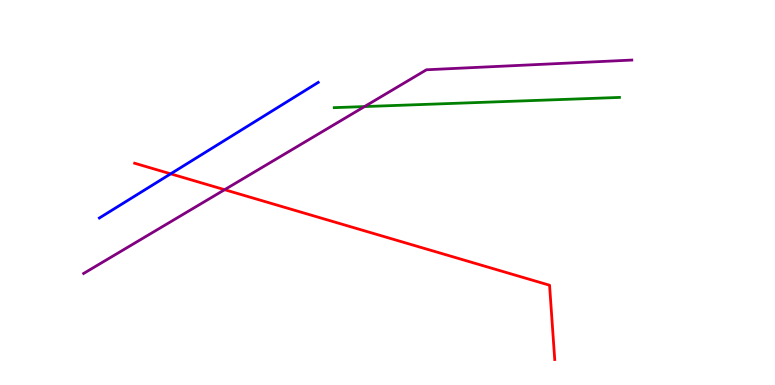[{'lines': ['blue', 'red'], 'intersections': [{'x': 2.2, 'y': 5.48}]}, {'lines': ['green', 'red'], 'intersections': []}, {'lines': ['purple', 'red'], 'intersections': [{'x': 2.9, 'y': 5.07}]}, {'lines': ['blue', 'green'], 'intersections': []}, {'lines': ['blue', 'purple'], 'intersections': []}, {'lines': ['green', 'purple'], 'intersections': [{'x': 4.7, 'y': 7.23}]}]